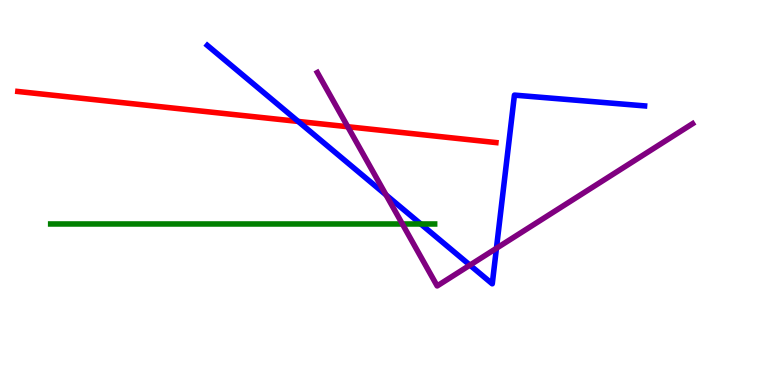[{'lines': ['blue', 'red'], 'intersections': [{'x': 3.85, 'y': 6.85}]}, {'lines': ['green', 'red'], 'intersections': []}, {'lines': ['purple', 'red'], 'intersections': [{'x': 4.49, 'y': 6.71}]}, {'lines': ['blue', 'green'], 'intersections': [{'x': 5.43, 'y': 4.18}]}, {'lines': ['blue', 'purple'], 'intersections': [{'x': 4.98, 'y': 4.94}, {'x': 6.06, 'y': 3.11}, {'x': 6.41, 'y': 3.55}]}, {'lines': ['green', 'purple'], 'intersections': [{'x': 5.19, 'y': 4.18}]}]